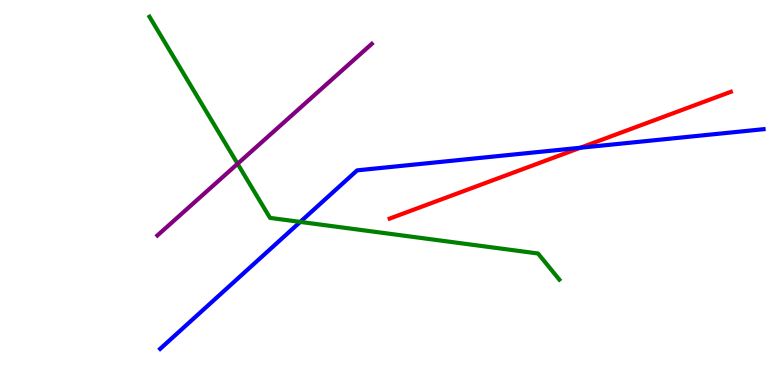[{'lines': ['blue', 'red'], 'intersections': [{'x': 7.49, 'y': 6.16}]}, {'lines': ['green', 'red'], 'intersections': []}, {'lines': ['purple', 'red'], 'intersections': []}, {'lines': ['blue', 'green'], 'intersections': [{'x': 3.87, 'y': 4.24}]}, {'lines': ['blue', 'purple'], 'intersections': []}, {'lines': ['green', 'purple'], 'intersections': [{'x': 3.07, 'y': 5.75}]}]